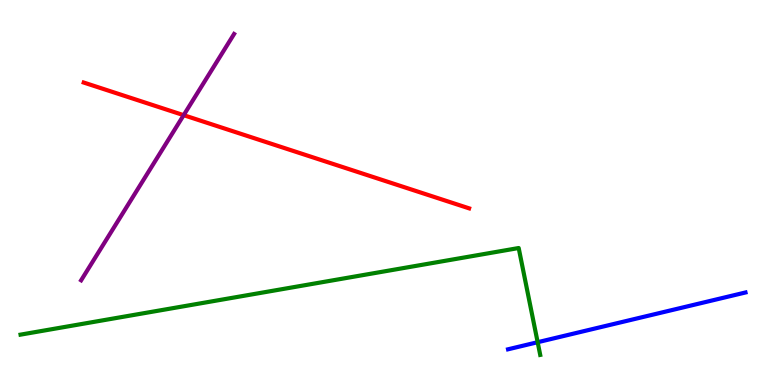[{'lines': ['blue', 'red'], 'intersections': []}, {'lines': ['green', 'red'], 'intersections': []}, {'lines': ['purple', 'red'], 'intersections': [{'x': 2.37, 'y': 7.01}]}, {'lines': ['blue', 'green'], 'intersections': [{'x': 6.94, 'y': 1.11}]}, {'lines': ['blue', 'purple'], 'intersections': []}, {'lines': ['green', 'purple'], 'intersections': []}]